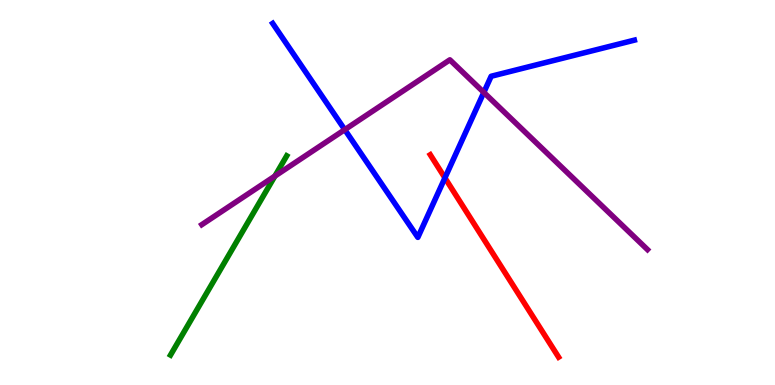[{'lines': ['blue', 'red'], 'intersections': [{'x': 5.74, 'y': 5.38}]}, {'lines': ['green', 'red'], 'intersections': []}, {'lines': ['purple', 'red'], 'intersections': []}, {'lines': ['blue', 'green'], 'intersections': []}, {'lines': ['blue', 'purple'], 'intersections': [{'x': 4.45, 'y': 6.63}, {'x': 6.24, 'y': 7.6}]}, {'lines': ['green', 'purple'], 'intersections': [{'x': 3.55, 'y': 5.43}]}]